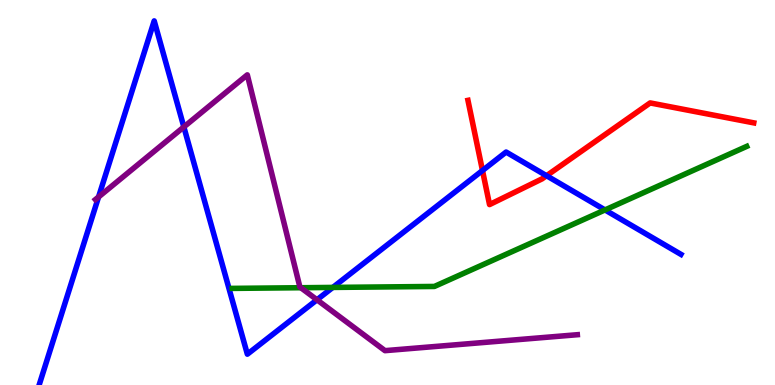[{'lines': ['blue', 'red'], 'intersections': [{'x': 6.23, 'y': 5.57}, {'x': 7.05, 'y': 5.44}]}, {'lines': ['green', 'red'], 'intersections': []}, {'lines': ['purple', 'red'], 'intersections': []}, {'lines': ['blue', 'green'], 'intersections': [{'x': 4.29, 'y': 2.53}, {'x': 7.81, 'y': 4.55}]}, {'lines': ['blue', 'purple'], 'intersections': [{'x': 1.27, 'y': 4.88}, {'x': 2.37, 'y': 6.7}, {'x': 4.09, 'y': 2.21}]}, {'lines': ['green', 'purple'], 'intersections': [{'x': 3.88, 'y': 2.53}]}]